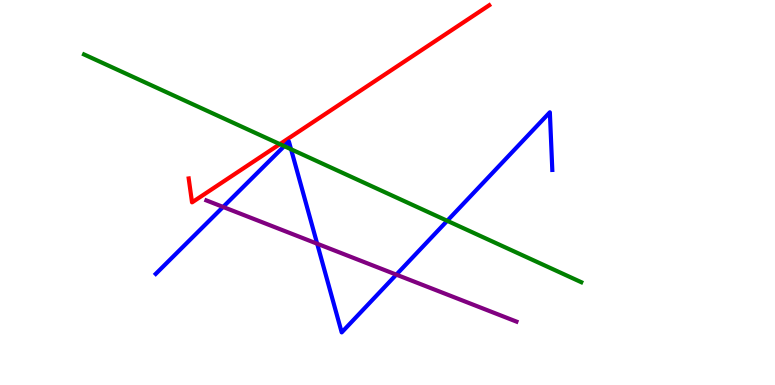[{'lines': ['blue', 'red'], 'intersections': []}, {'lines': ['green', 'red'], 'intersections': [{'x': 3.61, 'y': 6.26}]}, {'lines': ['purple', 'red'], 'intersections': []}, {'lines': ['blue', 'green'], 'intersections': [{'x': 3.67, 'y': 6.2}, {'x': 3.76, 'y': 6.12}, {'x': 5.77, 'y': 4.26}]}, {'lines': ['blue', 'purple'], 'intersections': [{'x': 2.88, 'y': 4.62}, {'x': 4.09, 'y': 3.67}, {'x': 5.11, 'y': 2.87}]}, {'lines': ['green', 'purple'], 'intersections': []}]